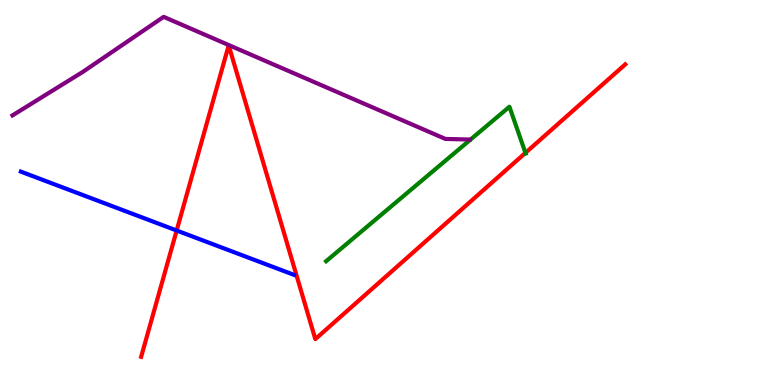[{'lines': ['blue', 'red'], 'intersections': [{'x': 2.28, 'y': 4.01}]}, {'lines': ['green', 'red'], 'intersections': [{'x': 6.78, 'y': 6.03}]}, {'lines': ['purple', 'red'], 'intersections': []}, {'lines': ['blue', 'green'], 'intersections': []}, {'lines': ['blue', 'purple'], 'intersections': []}, {'lines': ['green', 'purple'], 'intersections': []}]